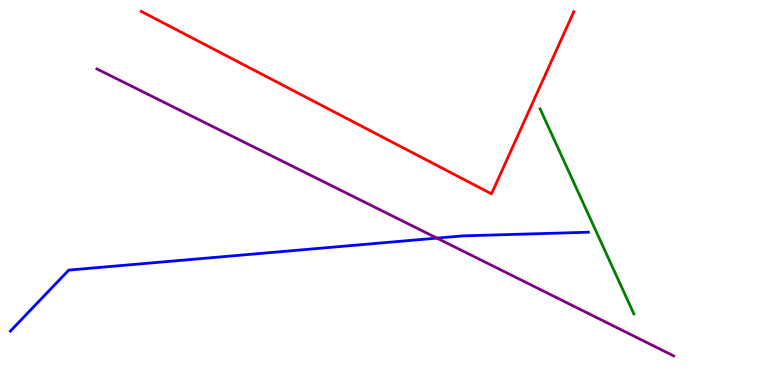[{'lines': ['blue', 'red'], 'intersections': []}, {'lines': ['green', 'red'], 'intersections': []}, {'lines': ['purple', 'red'], 'intersections': []}, {'lines': ['blue', 'green'], 'intersections': []}, {'lines': ['blue', 'purple'], 'intersections': [{'x': 5.64, 'y': 3.82}]}, {'lines': ['green', 'purple'], 'intersections': []}]